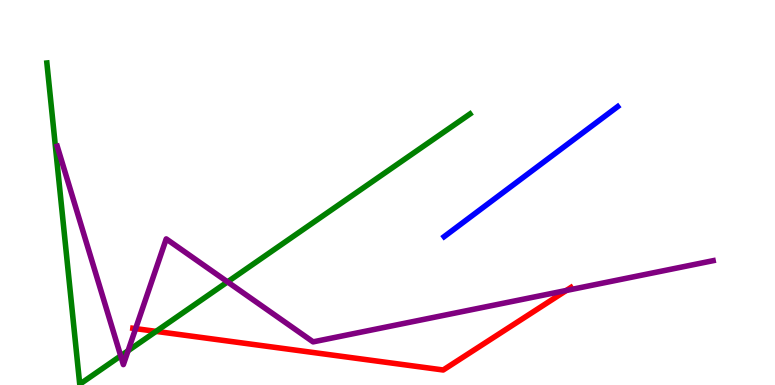[{'lines': ['blue', 'red'], 'intersections': []}, {'lines': ['green', 'red'], 'intersections': [{'x': 2.01, 'y': 1.39}]}, {'lines': ['purple', 'red'], 'intersections': [{'x': 1.75, 'y': 1.46}, {'x': 7.31, 'y': 2.46}]}, {'lines': ['blue', 'green'], 'intersections': []}, {'lines': ['blue', 'purple'], 'intersections': []}, {'lines': ['green', 'purple'], 'intersections': [{'x': 1.56, 'y': 0.757}, {'x': 1.65, 'y': 0.889}, {'x': 2.94, 'y': 2.68}]}]